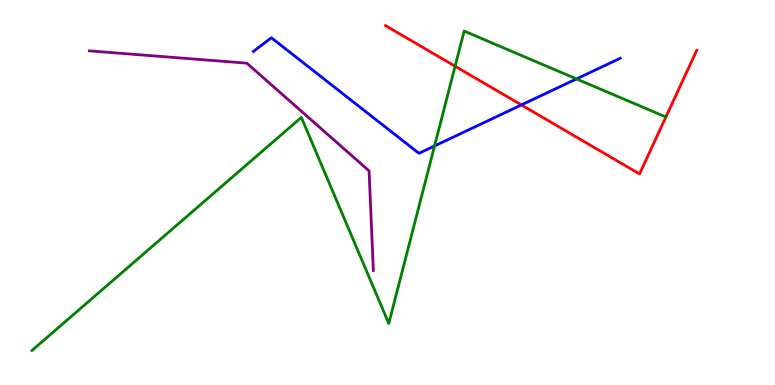[{'lines': ['blue', 'red'], 'intersections': [{'x': 6.73, 'y': 7.27}]}, {'lines': ['green', 'red'], 'intersections': [{'x': 5.87, 'y': 8.28}]}, {'lines': ['purple', 'red'], 'intersections': []}, {'lines': ['blue', 'green'], 'intersections': [{'x': 5.61, 'y': 6.21}, {'x': 7.44, 'y': 7.95}]}, {'lines': ['blue', 'purple'], 'intersections': []}, {'lines': ['green', 'purple'], 'intersections': []}]